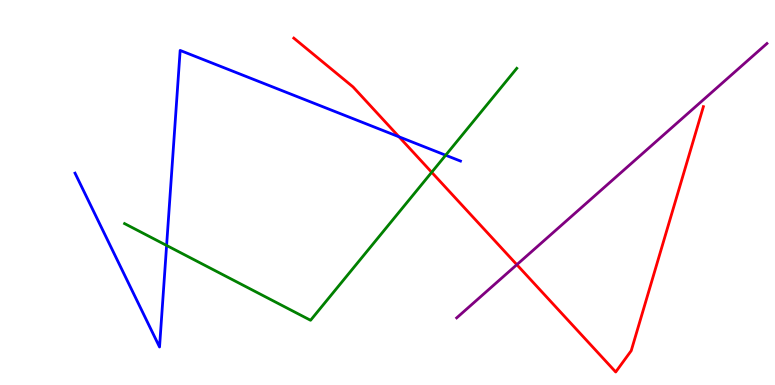[{'lines': ['blue', 'red'], 'intersections': [{'x': 5.15, 'y': 6.45}]}, {'lines': ['green', 'red'], 'intersections': [{'x': 5.57, 'y': 5.53}]}, {'lines': ['purple', 'red'], 'intersections': [{'x': 6.67, 'y': 3.13}]}, {'lines': ['blue', 'green'], 'intersections': [{'x': 2.15, 'y': 3.62}, {'x': 5.75, 'y': 5.97}]}, {'lines': ['blue', 'purple'], 'intersections': []}, {'lines': ['green', 'purple'], 'intersections': []}]